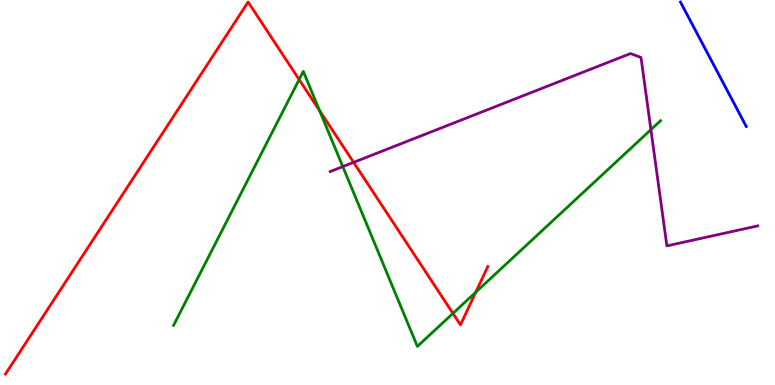[{'lines': ['blue', 'red'], 'intersections': []}, {'lines': ['green', 'red'], 'intersections': [{'x': 3.86, 'y': 7.93}, {'x': 4.12, 'y': 7.12}, {'x': 5.84, 'y': 1.86}, {'x': 6.14, 'y': 2.41}]}, {'lines': ['purple', 'red'], 'intersections': [{'x': 4.56, 'y': 5.78}]}, {'lines': ['blue', 'green'], 'intersections': []}, {'lines': ['blue', 'purple'], 'intersections': []}, {'lines': ['green', 'purple'], 'intersections': [{'x': 4.42, 'y': 5.67}, {'x': 8.4, 'y': 6.63}]}]